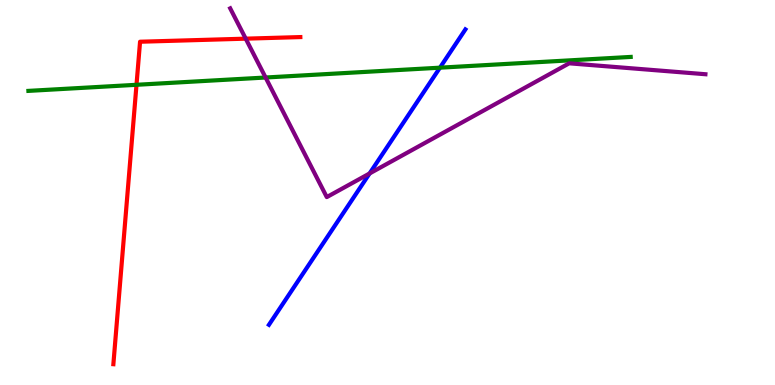[{'lines': ['blue', 'red'], 'intersections': []}, {'lines': ['green', 'red'], 'intersections': [{'x': 1.76, 'y': 7.8}]}, {'lines': ['purple', 'red'], 'intersections': [{'x': 3.17, 'y': 9.0}]}, {'lines': ['blue', 'green'], 'intersections': [{'x': 5.68, 'y': 8.24}]}, {'lines': ['blue', 'purple'], 'intersections': [{'x': 4.77, 'y': 5.49}]}, {'lines': ['green', 'purple'], 'intersections': [{'x': 3.43, 'y': 7.99}]}]